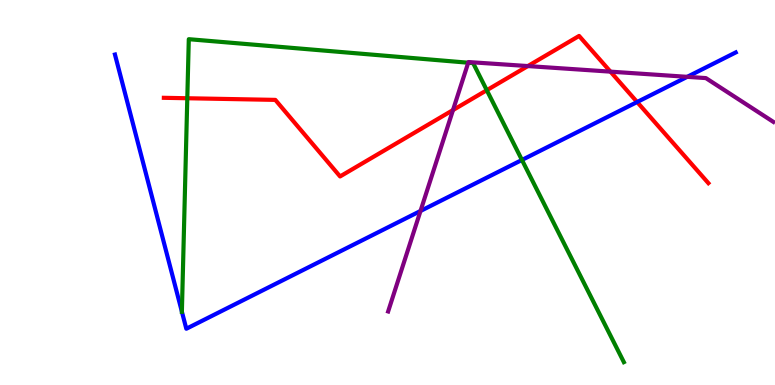[{'lines': ['blue', 'red'], 'intersections': [{'x': 8.22, 'y': 7.35}]}, {'lines': ['green', 'red'], 'intersections': [{'x': 2.42, 'y': 7.45}, {'x': 6.28, 'y': 7.66}]}, {'lines': ['purple', 'red'], 'intersections': [{'x': 5.85, 'y': 7.14}, {'x': 6.81, 'y': 8.28}, {'x': 7.88, 'y': 8.14}]}, {'lines': ['blue', 'green'], 'intersections': [{'x': 2.35, 'y': 1.9}, {'x': 6.73, 'y': 5.85}]}, {'lines': ['blue', 'purple'], 'intersections': [{'x': 5.43, 'y': 4.52}, {'x': 8.87, 'y': 8.0}]}, {'lines': ['green', 'purple'], 'intersections': [{'x': 6.04, 'y': 8.37}]}]